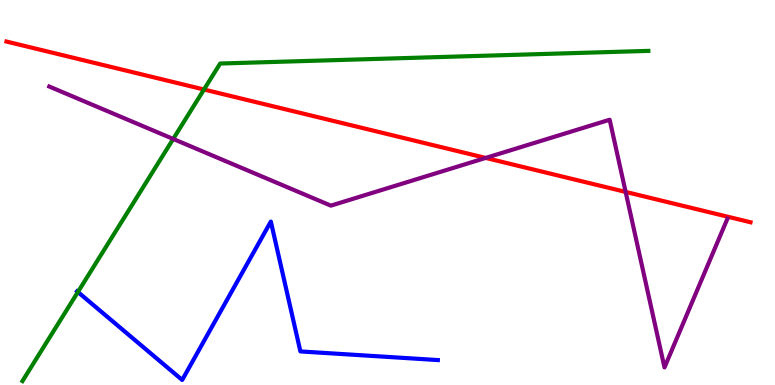[{'lines': ['blue', 'red'], 'intersections': []}, {'lines': ['green', 'red'], 'intersections': [{'x': 2.63, 'y': 7.68}]}, {'lines': ['purple', 'red'], 'intersections': [{'x': 6.27, 'y': 5.9}, {'x': 8.07, 'y': 5.02}]}, {'lines': ['blue', 'green'], 'intersections': [{'x': 1.01, 'y': 2.42}]}, {'lines': ['blue', 'purple'], 'intersections': []}, {'lines': ['green', 'purple'], 'intersections': [{'x': 2.23, 'y': 6.39}]}]